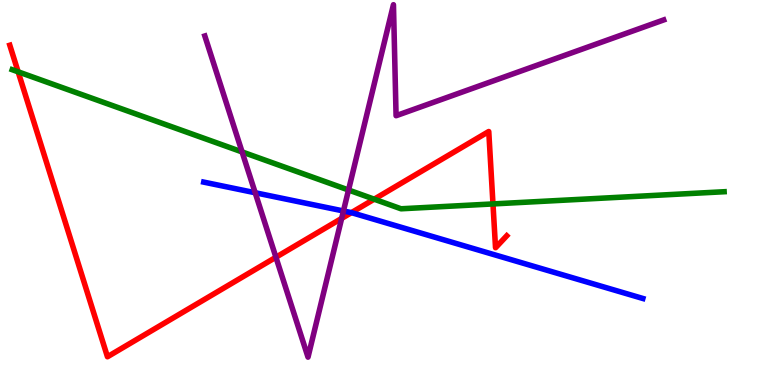[{'lines': ['blue', 'red'], 'intersections': [{'x': 4.53, 'y': 4.48}]}, {'lines': ['green', 'red'], 'intersections': [{'x': 0.234, 'y': 8.13}, {'x': 4.83, 'y': 4.83}, {'x': 6.36, 'y': 4.7}]}, {'lines': ['purple', 'red'], 'intersections': [{'x': 3.56, 'y': 3.32}, {'x': 4.41, 'y': 4.33}]}, {'lines': ['blue', 'green'], 'intersections': []}, {'lines': ['blue', 'purple'], 'intersections': [{'x': 3.29, 'y': 4.99}, {'x': 4.43, 'y': 4.52}]}, {'lines': ['green', 'purple'], 'intersections': [{'x': 3.12, 'y': 6.05}, {'x': 4.5, 'y': 5.06}]}]